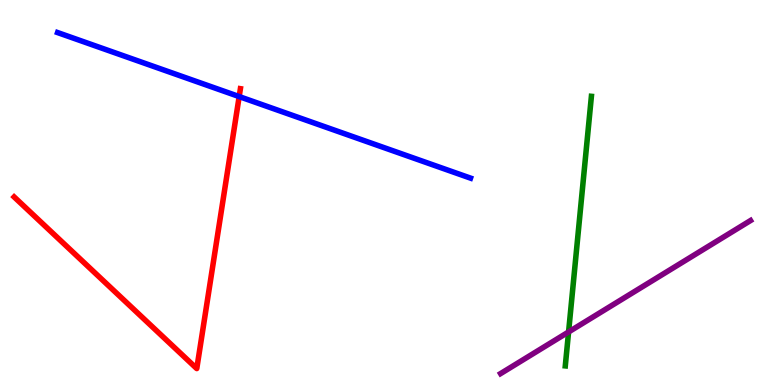[{'lines': ['blue', 'red'], 'intersections': [{'x': 3.09, 'y': 7.49}]}, {'lines': ['green', 'red'], 'intersections': []}, {'lines': ['purple', 'red'], 'intersections': []}, {'lines': ['blue', 'green'], 'intersections': []}, {'lines': ['blue', 'purple'], 'intersections': []}, {'lines': ['green', 'purple'], 'intersections': [{'x': 7.34, 'y': 1.38}]}]